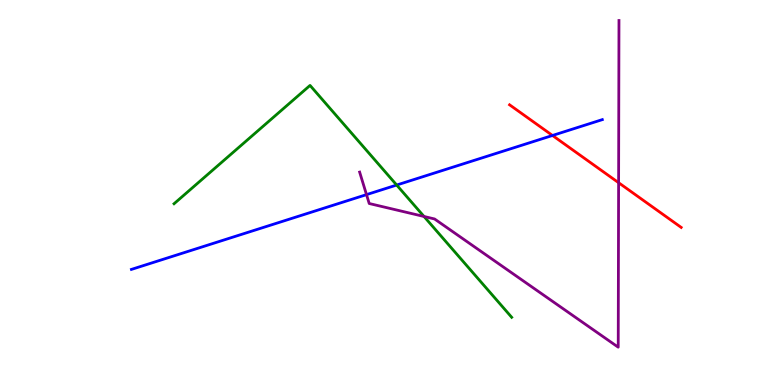[{'lines': ['blue', 'red'], 'intersections': [{'x': 7.13, 'y': 6.48}]}, {'lines': ['green', 'red'], 'intersections': []}, {'lines': ['purple', 'red'], 'intersections': [{'x': 7.98, 'y': 5.25}]}, {'lines': ['blue', 'green'], 'intersections': [{'x': 5.12, 'y': 5.19}]}, {'lines': ['blue', 'purple'], 'intersections': [{'x': 4.73, 'y': 4.94}]}, {'lines': ['green', 'purple'], 'intersections': [{'x': 5.47, 'y': 4.38}]}]